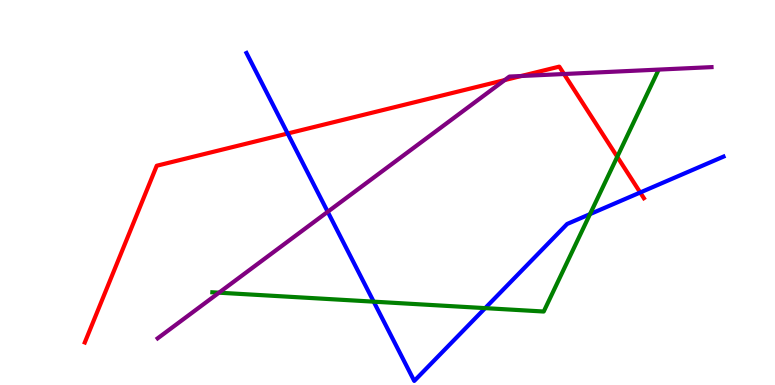[{'lines': ['blue', 'red'], 'intersections': [{'x': 3.71, 'y': 6.53}, {'x': 8.26, 'y': 5.0}]}, {'lines': ['green', 'red'], 'intersections': [{'x': 7.96, 'y': 5.93}]}, {'lines': ['purple', 'red'], 'intersections': [{'x': 6.51, 'y': 7.92}, {'x': 6.73, 'y': 8.03}, {'x': 7.28, 'y': 8.08}]}, {'lines': ['blue', 'green'], 'intersections': [{'x': 4.82, 'y': 2.16}, {'x': 6.26, 'y': 2.0}, {'x': 7.61, 'y': 4.44}]}, {'lines': ['blue', 'purple'], 'intersections': [{'x': 4.23, 'y': 4.5}]}, {'lines': ['green', 'purple'], 'intersections': [{'x': 2.83, 'y': 2.4}]}]